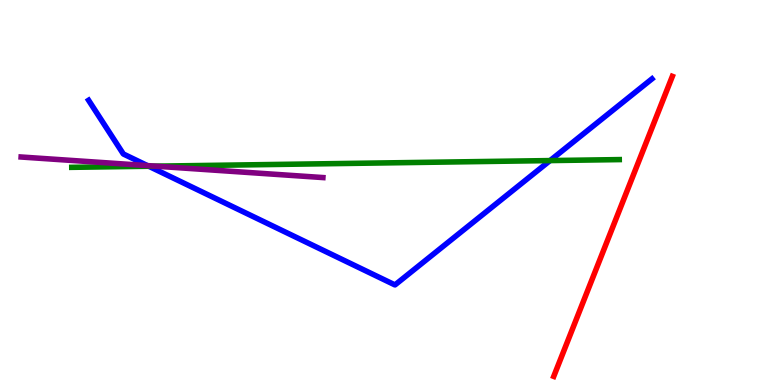[{'lines': ['blue', 'red'], 'intersections': []}, {'lines': ['green', 'red'], 'intersections': []}, {'lines': ['purple', 'red'], 'intersections': []}, {'lines': ['blue', 'green'], 'intersections': [{'x': 1.92, 'y': 5.68}, {'x': 7.1, 'y': 5.83}]}, {'lines': ['blue', 'purple'], 'intersections': [{'x': 1.9, 'y': 5.7}]}, {'lines': ['green', 'purple'], 'intersections': [{'x': 2.01, 'y': 5.68}]}]